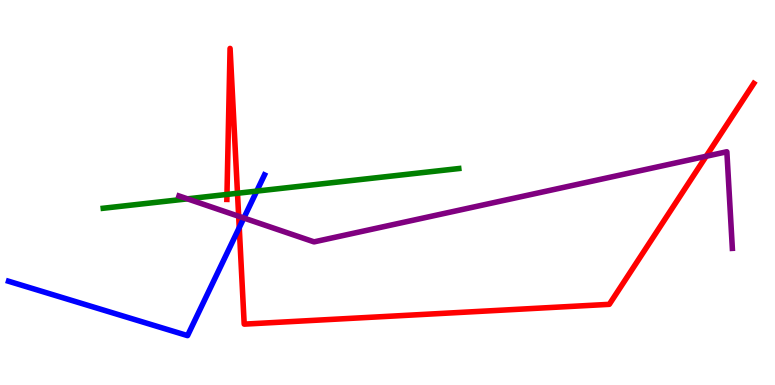[{'lines': ['blue', 'red'], 'intersections': [{'x': 3.09, 'y': 4.09}]}, {'lines': ['green', 'red'], 'intersections': [{'x': 2.93, 'y': 4.95}, {'x': 3.06, 'y': 4.98}]}, {'lines': ['purple', 'red'], 'intersections': [{'x': 3.08, 'y': 4.38}, {'x': 9.11, 'y': 5.94}]}, {'lines': ['blue', 'green'], 'intersections': [{'x': 3.31, 'y': 5.04}]}, {'lines': ['blue', 'purple'], 'intersections': [{'x': 3.15, 'y': 4.34}]}, {'lines': ['green', 'purple'], 'intersections': [{'x': 2.42, 'y': 4.84}]}]